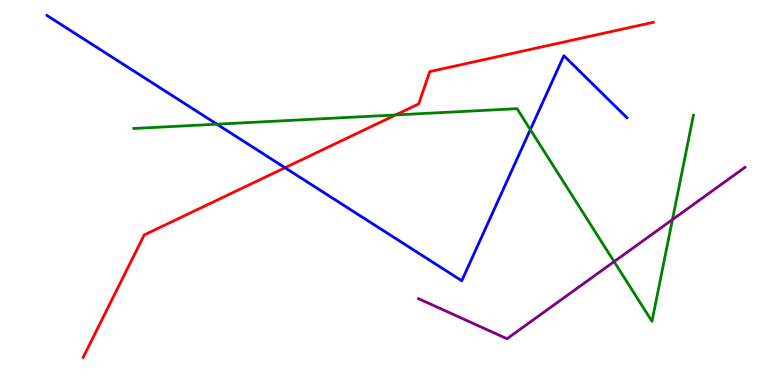[{'lines': ['blue', 'red'], 'intersections': [{'x': 3.68, 'y': 5.64}]}, {'lines': ['green', 'red'], 'intersections': [{'x': 5.11, 'y': 7.01}]}, {'lines': ['purple', 'red'], 'intersections': []}, {'lines': ['blue', 'green'], 'intersections': [{'x': 2.8, 'y': 6.77}, {'x': 6.84, 'y': 6.63}]}, {'lines': ['blue', 'purple'], 'intersections': []}, {'lines': ['green', 'purple'], 'intersections': [{'x': 7.92, 'y': 3.2}, {'x': 8.68, 'y': 4.3}]}]